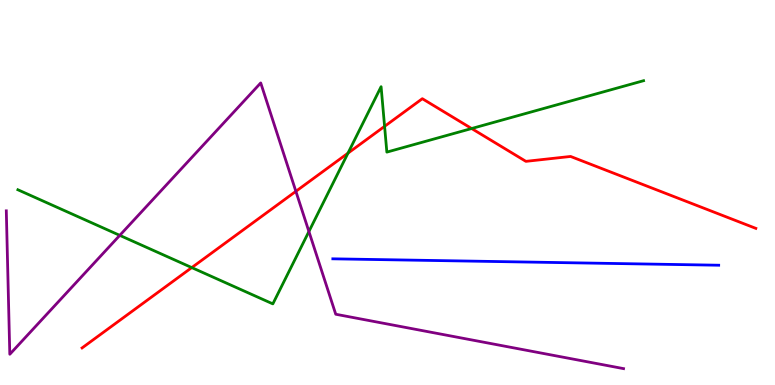[{'lines': ['blue', 'red'], 'intersections': []}, {'lines': ['green', 'red'], 'intersections': [{'x': 2.47, 'y': 3.05}, {'x': 4.49, 'y': 6.02}, {'x': 4.96, 'y': 6.72}, {'x': 6.09, 'y': 6.66}]}, {'lines': ['purple', 'red'], 'intersections': [{'x': 3.82, 'y': 5.03}]}, {'lines': ['blue', 'green'], 'intersections': []}, {'lines': ['blue', 'purple'], 'intersections': []}, {'lines': ['green', 'purple'], 'intersections': [{'x': 1.55, 'y': 3.89}, {'x': 3.99, 'y': 3.99}]}]